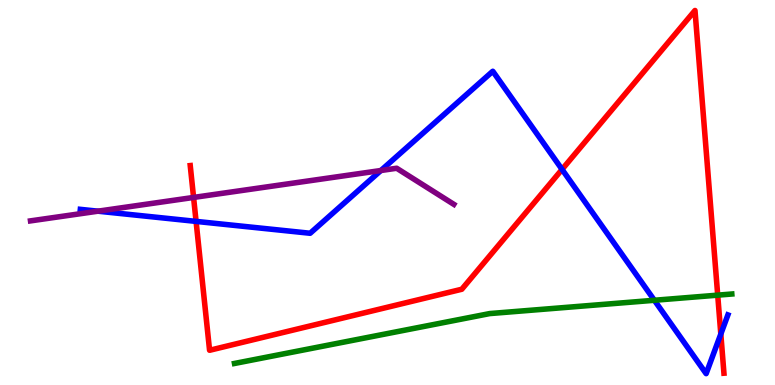[{'lines': ['blue', 'red'], 'intersections': [{'x': 2.53, 'y': 4.25}, {'x': 7.25, 'y': 5.6}, {'x': 9.3, 'y': 1.32}]}, {'lines': ['green', 'red'], 'intersections': [{'x': 9.26, 'y': 2.33}]}, {'lines': ['purple', 'red'], 'intersections': [{'x': 2.5, 'y': 4.87}]}, {'lines': ['blue', 'green'], 'intersections': [{'x': 8.44, 'y': 2.2}]}, {'lines': ['blue', 'purple'], 'intersections': [{'x': 1.26, 'y': 4.51}, {'x': 4.91, 'y': 5.57}]}, {'lines': ['green', 'purple'], 'intersections': []}]